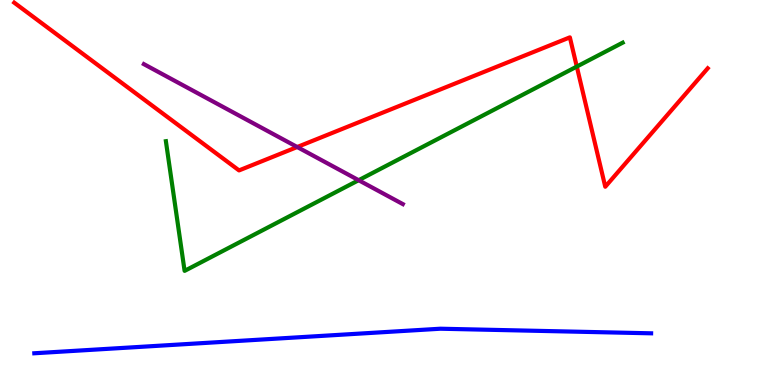[{'lines': ['blue', 'red'], 'intersections': []}, {'lines': ['green', 'red'], 'intersections': [{'x': 7.44, 'y': 8.27}]}, {'lines': ['purple', 'red'], 'intersections': [{'x': 3.84, 'y': 6.18}]}, {'lines': ['blue', 'green'], 'intersections': []}, {'lines': ['blue', 'purple'], 'intersections': []}, {'lines': ['green', 'purple'], 'intersections': [{'x': 4.63, 'y': 5.32}]}]